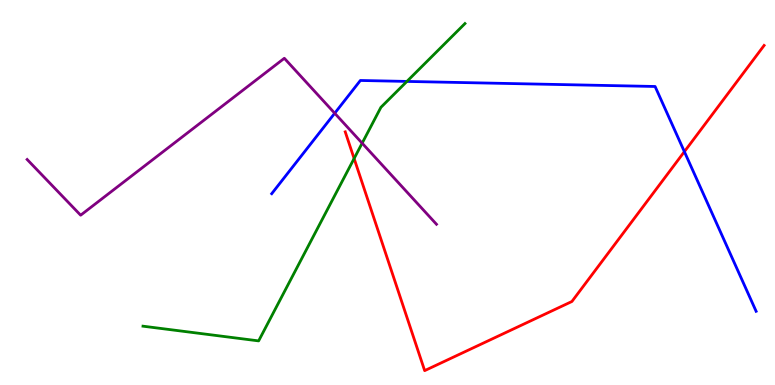[{'lines': ['blue', 'red'], 'intersections': [{'x': 8.83, 'y': 6.06}]}, {'lines': ['green', 'red'], 'intersections': [{'x': 4.57, 'y': 5.88}]}, {'lines': ['purple', 'red'], 'intersections': []}, {'lines': ['blue', 'green'], 'intersections': [{'x': 5.25, 'y': 7.89}]}, {'lines': ['blue', 'purple'], 'intersections': [{'x': 4.32, 'y': 7.06}]}, {'lines': ['green', 'purple'], 'intersections': [{'x': 4.67, 'y': 6.28}]}]